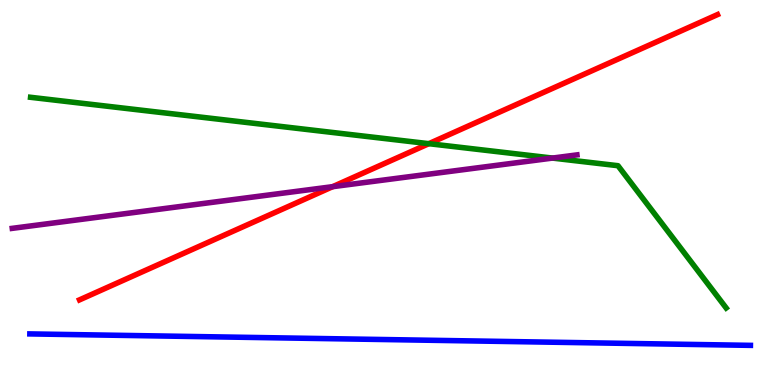[{'lines': ['blue', 'red'], 'intersections': []}, {'lines': ['green', 'red'], 'intersections': [{'x': 5.53, 'y': 6.27}]}, {'lines': ['purple', 'red'], 'intersections': [{'x': 4.29, 'y': 5.15}]}, {'lines': ['blue', 'green'], 'intersections': []}, {'lines': ['blue', 'purple'], 'intersections': []}, {'lines': ['green', 'purple'], 'intersections': [{'x': 7.13, 'y': 5.89}]}]